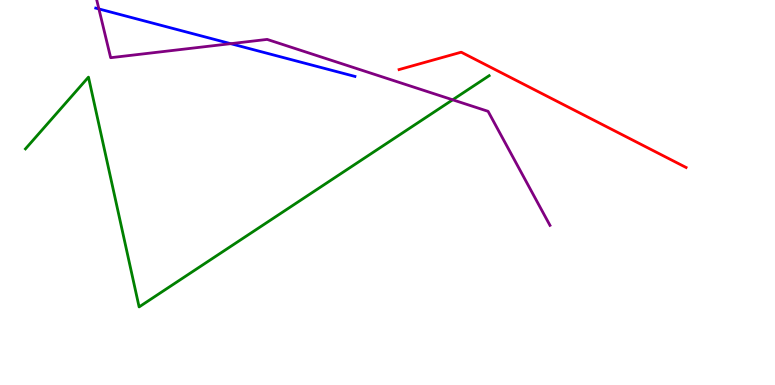[{'lines': ['blue', 'red'], 'intersections': []}, {'lines': ['green', 'red'], 'intersections': []}, {'lines': ['purple', 'red'], 'intersections': []}, {'lines': ['blue', 'green'], 'intersections': []}, {'lines': ['blue', 'purple'], 'intersections': [{'x': 1.28, 'y': 9.77}, {'x': 2.98, 'y': 8.87}]}, {'lines': ['green', 'purple'], 'intersections': [{'x': 5.84, 'y': 7.41}]}]